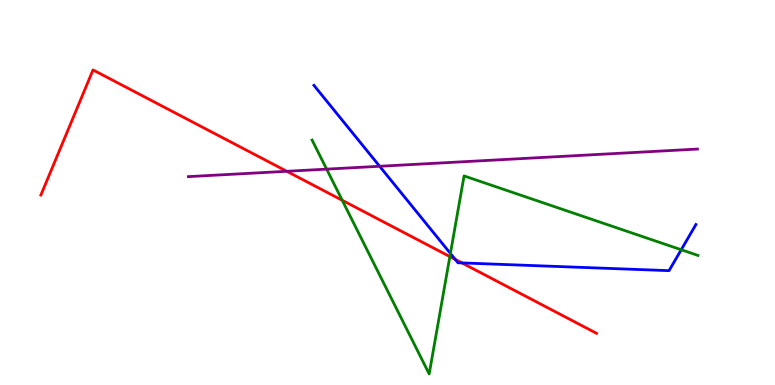[{'lines': ['blue', 'red'], 'intersections': [{'x': 5.87, 'y': 3.26}, {'x': 5.96, 'y': 3.17}]}, {'lines': ['green', 'red'], 'intersections': [{'x': 4.42, 'y': 4.8}, {'x': 5.8, 'y': 3.34}]}, {'lines': ['purple', 'red'], 'intersections': [{'x': 3.7, 'y': 5.55}]}, {'lines': ['blue', 'green'], 'intersections': [{'x': 5.81, 'y': 3.42}, {'x': 8.79, 'y': 3.51}]}, {'lines': ['blue', 'purple'], 'intersections': [{'x': 4.9, 'y': 5.68}]}, {'lines': ['green', 'purple'], 'intersections': [{'x': 4.21, 'y': 5.61}]}]